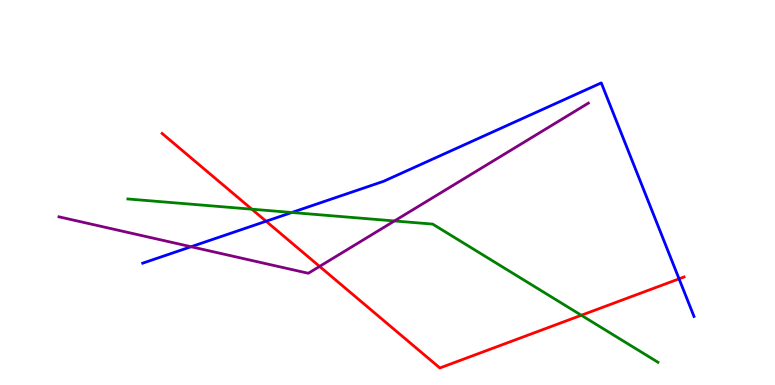[{'lines': ['blue', 'red'], 'intersections': [{'x': 3.43, 'y': 4.25}, {'x': 8.76, 'y': 2.76}]}, {'lines': ['green', 'red'], 'intersections': [{'x': 3.25, 'y': 4.57}, {'x': 7.5, 'y': 1.81}]}, {'lines': ['purple', 'red'], 'intersections': [{'x': 4.12, 'y': 3.08}]}, {'lines': ['blue', 'green'], 'intersections': [{'x': 3.77, 'y': 4.48}]}, {'lines': ['blue', 'purple'], 'intersections': [{'x': 2.47, 'y': 3.59}]}, {'lines': ['green', 'purple'], 'intersections': [{'x': 5.09, 'y': 4.26}]}]